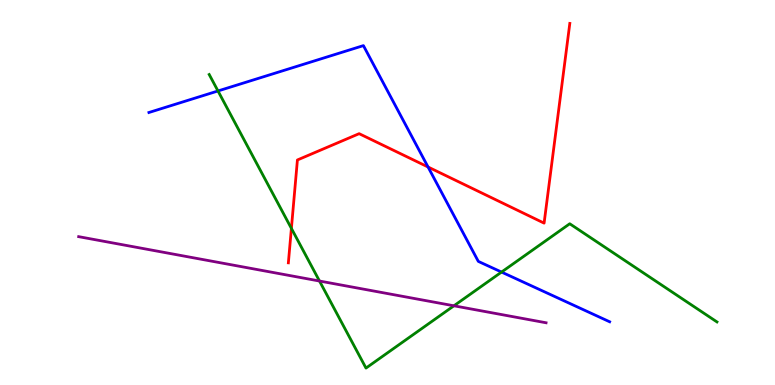[{'lines': ['blue', 'red'], 'intersections': [{'x': 5.52, 'y': 5.66}]}, {'lines': ['green', 'red'], 'intersections': [{'x': 3.76, 'y': 4.07}]}, {'lines': ['purple', 'red'], 'intersections': []}, {'lines': ['blue', 'green'], 'intersections': [{'x': 2.81, 'y': 7.64}, {'x': 6.47, 'y': 2.93}]}, {'lines': ['blue', 'purple'], 'intersections': []}, {'lines': ['green', 'purple'], 'intersections': [{'x': 4.12, 'y': 2.7}, {'x': 5.86, 'y': 2.06}]}]